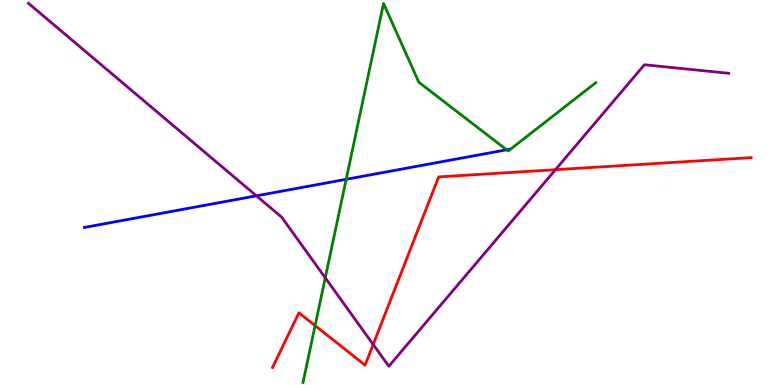[{'lines': ['blue', 'red'], 'intersections': []}, {'lines': ['green', 'red'], 'intersections': [{'x': 4.07, 'y': 1.54}]}, {'lines': ['purple', 'red'], 'intersections': [{'x': 4.82, 'y': 1.05}, {'x': 7.17, 'y': 5.59}]}, {'lines': ['blue', 'green'], 'intersections': [{'x': 4.47, 'y': 5.34}, {'x': 6.54, 'y': 6.11}]}, {'lines': ['blue', 'purple'], 'intersections': [{'x': 3.31, 'y': 4.91}]}, {'lines': ['green', 'purple'], 'intersections': [{'x': 4.2, 'y': 2.78}]}]